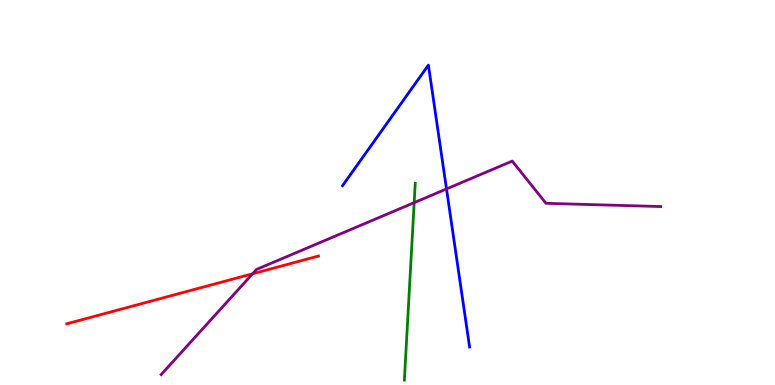[{'lines': ['blue', 'red'], 'intersections': []}, {'lines': ['green', 'red'], 'intersections': []}, {'lines': ['purple', 'red'], 'intersections': [{'x': 3.26, 'y': 2.89}]}, {'lines': ['blue', 'green'], 'intersections': []}, {'lines': ['blue', 'purple'], 'intersections': [{'x': 5.76, 'y': 5.09}]}, {'lines': ['green', 'purple'], 'intersections': [{'x': 5.34, 'y': 4.74}]}]